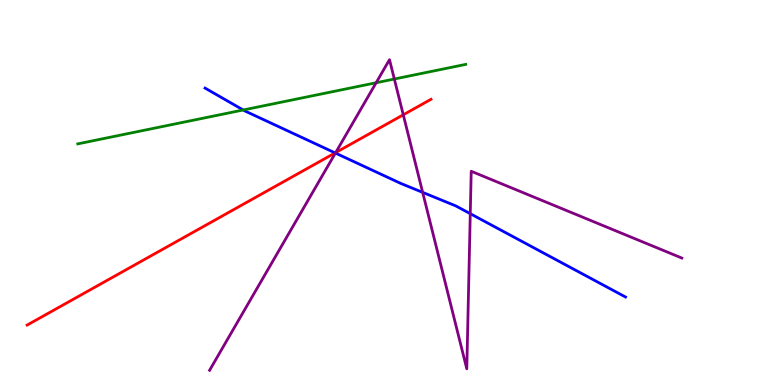[{'lines': ['blue', 'red'], 'intersections': [{'x': 4.32, 'y': 6.03}]}, {'lines': ['green', 'red'], 'intersections': []}, {'lines': ['purple', 'red'], 'intersections': [{'x': 4.33, 'y': 6.04}, {'x': 5.2, 'y': 7.02}]}, {'lines': ['blue', 'green'], 'intersections': [{'x': 3.14, 'y': 7.14}]}, {'lines': ['blue', 'purple'], 'intersections': [{'x': 4.33, 'y': 6.02}, {'x': 5.45, 'y': 5.0}, {'x': 6.07, 'y': 4.45}]}, {'lines': ['green', 'purple'], 'intersections': [{'x': 4.85, 'y': 7.85}, {'x': 5.09, 'y': 7.95}]}]